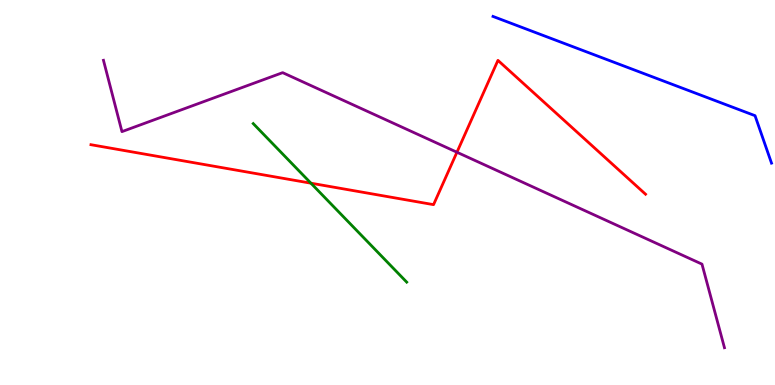[{'lines': ['blue', 'red'], 'intersections': []}, {'lines': ['green', 'red'], 'intersections': [{'x': 4.01, 'y': 5.24}]}, {'lines': ['purple', 'red'], 'intersections': [{'x': 5.9, 'y': 6.05}]}, {'lines': ['blue', 'green'], 'intersections': []}, {'lines': ['blue', 'purple'], 'intersections': []}, {'lines': ['green', 'purple'], 'intersections': []}]